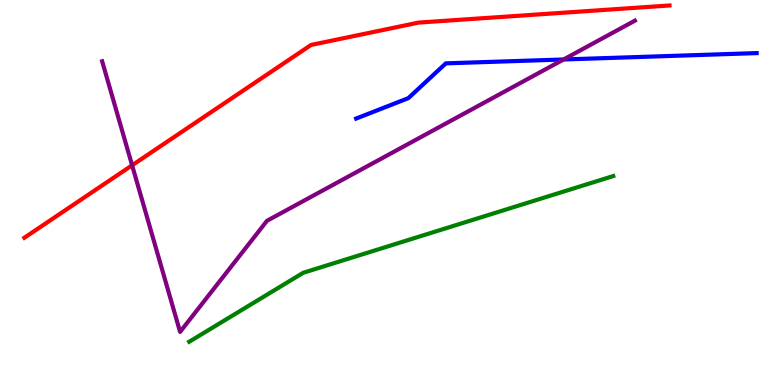[{'lines': ['blue', 'red'], 'intersections': []}, {'lines': ['green', 'red'], 'intersections': []}, {'lines': ['purple', 'red'], 'intersections': [{'x': 1.7, 'y': 5.71}]}, {'lines': ['blue', 'green'], 'intersections': []}, {'lines': ['blue', 'purple'], 'intersections': [{'x': 7.27, 'y': 8.46}]}, {'lines': ['green', 'purple'], 'intersections': []}]